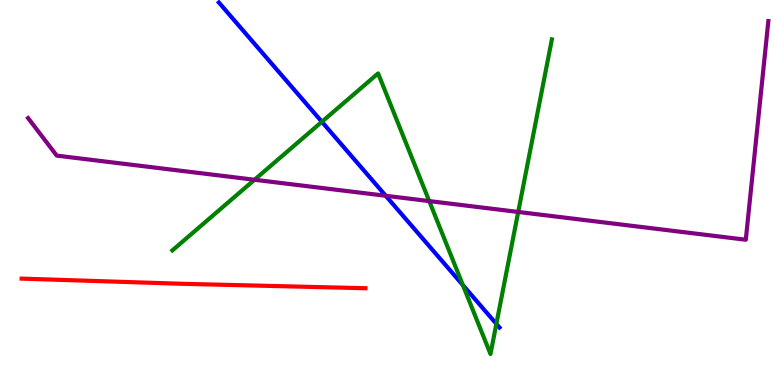[{'lines': ['blue', 'red'], 'intersections': []}, {'lines': ['green', 'red'], 'intersections': []}, {'lines': ['purple', 'red'], 'intersections': []}, {'lines': ['blue', 'green'], 'intersections': [{'x': 4.15, 'y': 6.84}, {'x': 5.97, 'y': 2.59}, {'x': 6.4, 'y': 1.59}]}, {'lines': ['blue', 'purple'], 'intersections': [{'x': 4.98, 'y': 4.91}]}, {'lines': ['green', 'purple'], 'intersections': [{'x': 3.28, 'y': 5.33}, {'x': 5.54, 'y': 4.78}, {'x': 6.69, 'y': 4.49}]}]